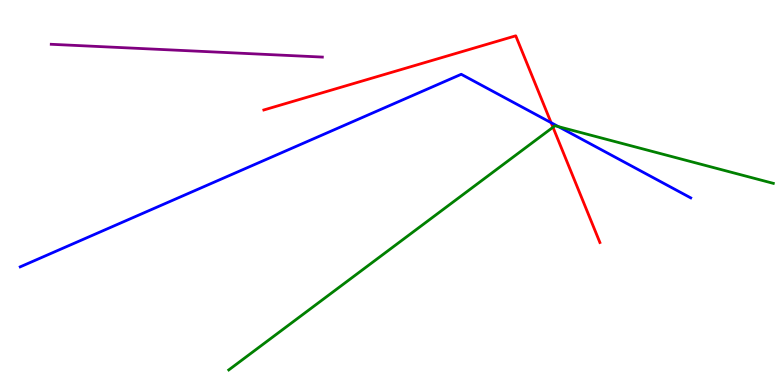[{'lines': ['blue', 'red'], 'intersections': [{'x': 7.11, 'y': 6.81}]}, {'lines': ['green', 'red'], 'intersections': [{'x': 7.14, 'y': 6.69}]}, {'lines': ['purple', 'red'], 'intersections': []}, {'lines': ['blue', 'green'], 'intersections': [{'x': 7.21, 'y': 6.71}]}, {'lines': ['blue', 'purple'], 'intersections': []}, {'lines': ['green', 'purple'], 'intersections': []}]